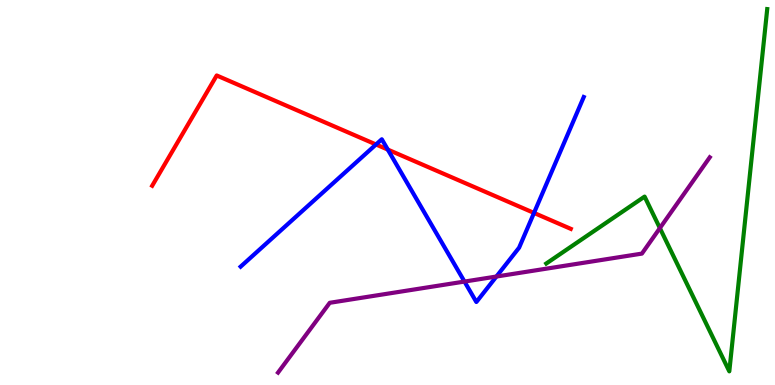[{'lines': ['blue', 'red'], 'intersections': [{'x': 4.85, 'y': 6.25}, {'x': 5.0, 'y': 6.11}, {'x': 6.89, 'y': 4.47}]}, {'lines': ['green', 'red'], 'intersections': []}, {'lines': ['purple', 'red'], 'intersections': []}, {'lines': ['blue', 'green'], 'intersections': []}, {'lines': ['blue', 'purple'], 'intersections': [{'x': 5.99, 'y': 2.69}, {'x': 6.41, 'y': 2.82}]}, {'lines': ['green', 'purple'], 'intersections': [{'x': 8.51, 'y': 4.08}]}]